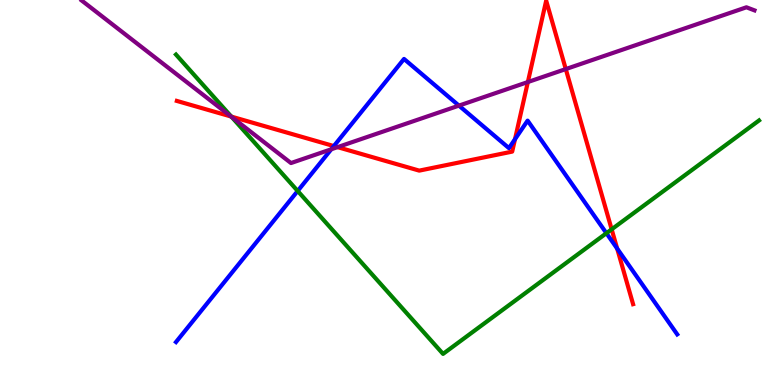[{'lines': ['blue', 'red'], 'intersections': [{'x': 4.31, 'y': 6.21}, {'x': 6.65, 'y': 6.38}, {'x': 7.96, 'y': 3.54}]}, {'lines': ['green', 'red'], 'intersections': [{'x': 2.98, 'y': 6.97}, {'x': 7.89, 'y': 4.04}]}, {'lines': ['purple', 'red'], 'intersections': [{'x': 2.98, 'y': 6.97}, {'x': 4.36, 'y': 6.18}, {'x': 6.81, 'y': 7.87}, {'x': 7.3, 'y': 8.21}]}, {'lines': ['blue', 'green'], 'intersections': [{'x': 3.84, 'y': 5.04}, {'x': 7.82, 'y': 3.94}]}, {'lines': ['blue', 'purple'], 'intersections': [{'x': 4.27, 'y': 6.12}, {'x': 5.92, 'y': 7.26}]}, {'lines': ['green', 'purple'], 'intersections': [{'x': 2.99, 'y': 6.96}]}]